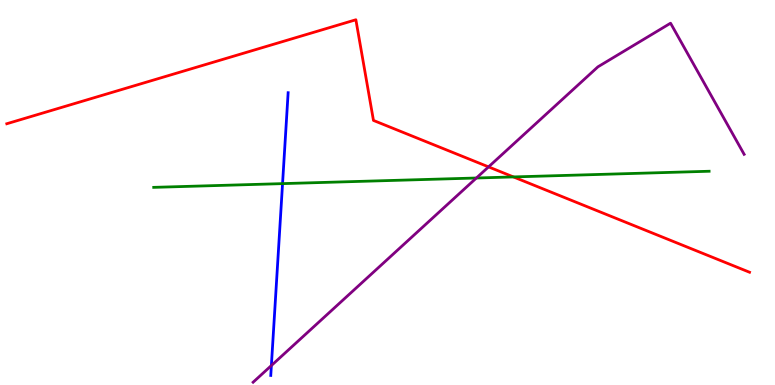[{'lines': ['blue', 'red'], 'intersections': []}, {'lines': ['green', 'red'], 'intersections': [{'x': 6.62, 'y': 5.4}]}, {'lines': ['purple', 'red'], 'intersections': [{'x': 6.3, 'y': 5.67}]}, {'lines': ['blue', 'green'], 'intersections': [{'x': 3.65, 'y': 5.23}]}, {'lines': ['blue', 'purple'], 'intersections': [{'x': 3.5, 'y': 0.506}]}, {'lines': ['green', 'purple'], 'intersections': [{'x': 6.15, 'y': 5.38}]}]